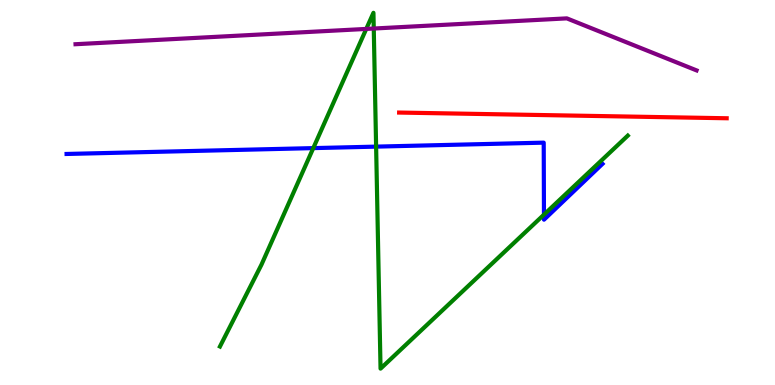[{'lines': ['blue', 'red'], 'intersections': []}, {'lines': ['green', 'red'], 'intersections': []}, {'lines': ['purple', 'red'], 'intersections': []}, {'lines': ['blue', 'green'], 'intersections': [{'x': 4.04, 'y': 6.15}, {'x': 4.85, 'y': 6.19}, {'x': 7.02, 'y': 4.42}]}, {'lines': ['blue', 'purple'], 'intersections': []}, {'lines': ['green', 'purple'], 'intersections': [{'x': 4.73, 'y': 9.25}, {'x': 4.82, 'y': 9.26}]}]